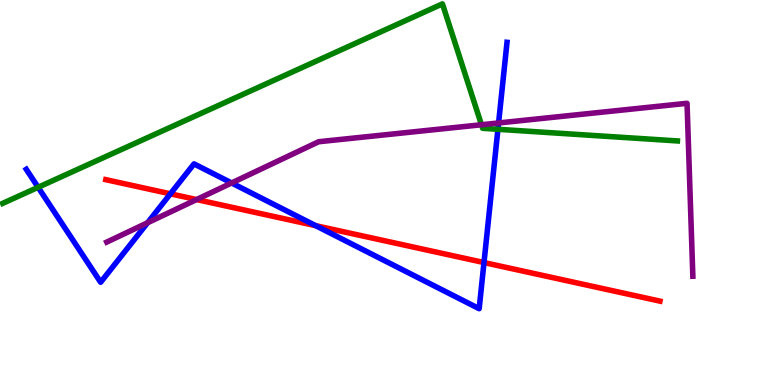[{'lines': ['blue', 'red'], 'intersections': [{'x': 2.2, 'y': 4.97}, {'x': 4.07, 'y': 4.14}, {'x': 6.25, 'y': 3.18}]}, {'lines': ['green', 'red'], 'intersections': []}, {'lines': ['purple', 'red'], 'intersections': [{'x': 2.54, 'y': 4.82}]}, {'lines': ['blue', 'green'], 'intersections': [{'x': 0.492, 'y': 5.14}, {'x': 6.42, 'y': 6.64}]}, {'lines': ['blue', 'purple'], 'intersections': [{'x': 1.9, 'y': 4.21}, {'x': 2.99, 'y': 5.25}, {'x': 6.43, 'y': 6.81}]}, {'lines': ['green', 'purple'], 'intersections': [{'x': 6.21, 'y': 6.76}]}]